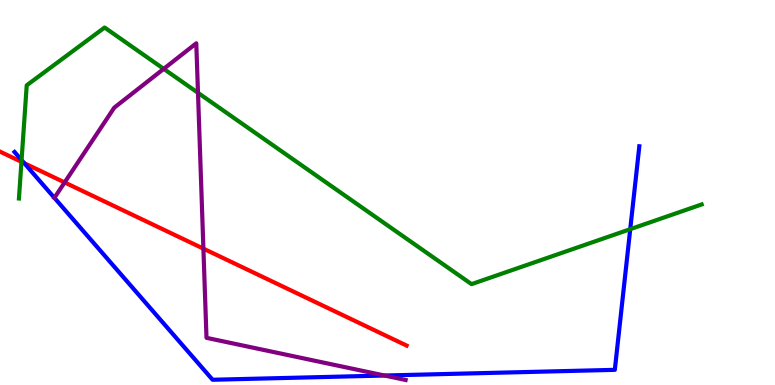[{'lines': ['blue', 'red'], 'intersections': [{'x': 0.313, 'y': 5.76}]}, {'lines': ['green', 'red'], 'intersections': [{'x': 0.277, 'y': 5.8}]}, {'lines': ['purple', 'red'], 'intersections': [{'x': 0.834, 'y': 5.26}, {'x': 2.62, 'y': 3.54}]}, {'lines': ['blue', 'green'], 'intersections': [{'x': 0.278, 'y': 5.84}, {'x': 8.13, 'y': 4.05}]}, {'lines': ['blue', 'purple'], 'intersections': [{'x': 0.702, 'y': 4.86}, {'x': 4.96, 'y': 0.246}]}, {'lines': ['green', 'purple'], 'intersections': [{'x': 2.11, 'y': 8.21}, {'x': 2.55, 'y': 7.59}]}]